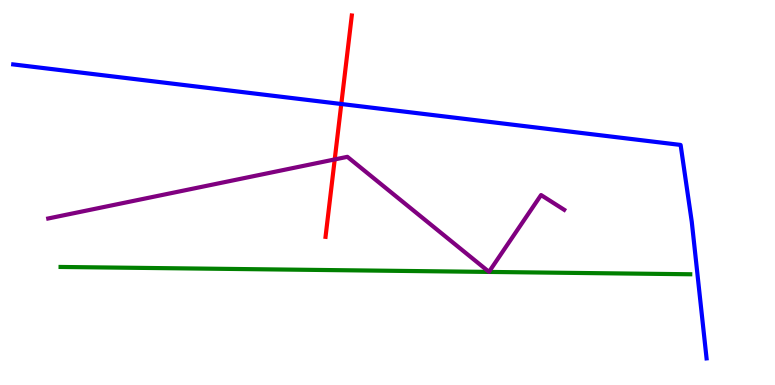[{'lines': ['blue', 'red'], 'intersections': [{'x': 4.4, 'y': 7.3}]}, {'lines': ['green', 'red'], 'intersections': []}, {'lines': ['purple', 'red'], 'intersections': [{'x': 4.32, 'y': 5.86}]}, {'lines': ['blue', 'green'], 'intersections': []}, {'lines': ['blue', 'purple'], 'intersections': []}, {'lines': ['green', 'purple'], 'intersections': []}]